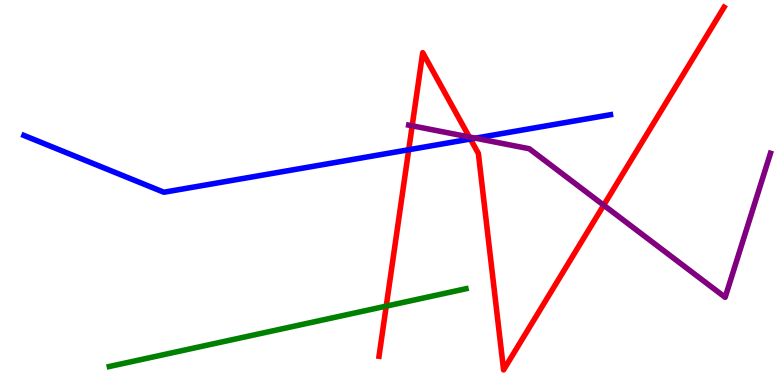[{'lines': ['blue', 'red'], 'intersections': [{'x': 5.27, 'y': 6.11}, {'x': 6.07, 'y': 6.39}]}, {'lines': ['green', 'red'], 'intersections': [{'x': 4.98, 'y': 2.05}]}, {'lines': ['purple', 'red'], 'intersections': [{'x': 5.32, 'y': 6.73}, {'x': 6.06, 'y': 6.44}, {'x': 7.79, 'y': 4.67}]}, {'lines': ['blue', 'green'], 'intersections': []}, {'lines': ['blue', 'purple'], 'intersections': [{'x': 6.13, 'y': 6.41}]}, {'lines': ['green', 'purple'], 'intersections': []}]